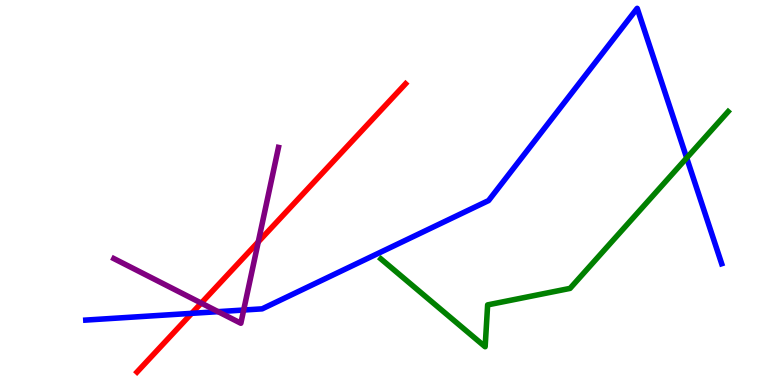[{'lines': ['blue', 'red'], 'intersections': [{'x': 2.47, 'y': 1.86}]}, {'lines': ['green', 'red'], 'intersections': []}, {'lines': ['purple', 'red'], 'intersections': [{'x': 2.6, 'y': 2.13}, {'x': 3.33, 'y': 3.72}]}, {'lines': ['blue', 'green'], 'intersections': [{'x': 8.86, 'y': 5.9}]}, {'lines': ['blue', 'purple'], 'intersections': [{'x': 2.81, 'y': 1.9}, {'x': 3.14, 'y': 1.95}]}, {'lines': ['green', 'purple'], 'intersections': []}]